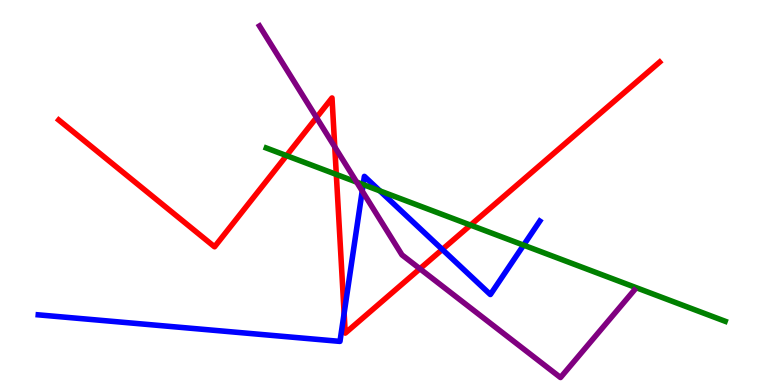[{'lines': ['blue', 'red'], 'intersections': [{'x': 4.44, 'y': 1.86}, {'x': 5.71, 'y': 3.52}]}, {'lines': ['green', 'red'], 'intersections': [{'x': 3.7, 'y': 5.96}, {'x': 4.34, 'y': 5.47}, {'x': 6.07, 'y': 4.15}]}, {'lines': ['purple', 'red'], 'intersections': [{'x': 4.08, 'y': 6.95}, {'x': 4.32, 'y': 6.18}, {'x': 5.42, 'y': 3.02}]}, {'lines': ['blue', 'green'], 'intersections': [{'x': 4.69, 'y': 5.21}, {'x': 4.9, 'y': 5.04}, {'x': 6.76, 'y': 3.63}]}, {'lines': ['blue', 'purple'], 'intersections': [{'x': 4.67, 'y': 5.04}]}, {'lines': ['green', 'purple'], 'intersections': [{'x': 4.6, 'y': 5.27}]}]